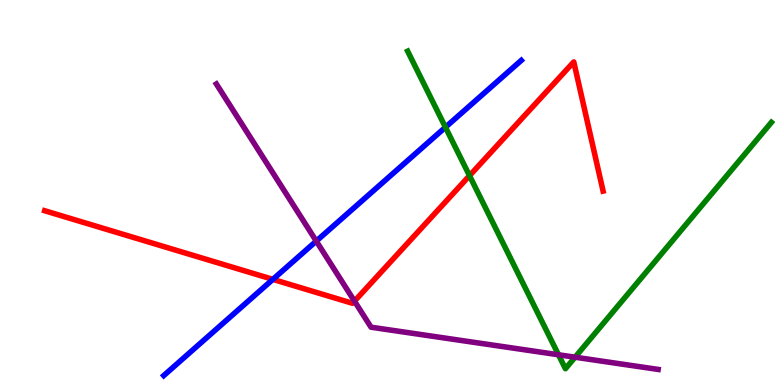[{'lines': ['blue', 'red'], 'intersections': [{'x': 3.52, 'y': 2.74}]}, {'lines': ['green', 'red'], 'intersections': [{'x': 6.06, 'y': 5.44}]}, {'lines': ['purple', 'red'], 'intersections': [{'x': 4.57, 'y': 2.18}]}, {'lines': ['blue', 'green'], 'intersections': [{'x': 5.75, 'y': 6.7}]}, {'lines': ['blue', 'purple'], 'intersections': [{'x': 4.08, 'y': 3.74}]}, {'lines': ['green', 'purple'], 'intersections': [{'x': 7.21, 'y': 0.785}, {'x': 7.42, 'y': 0.722}]}]